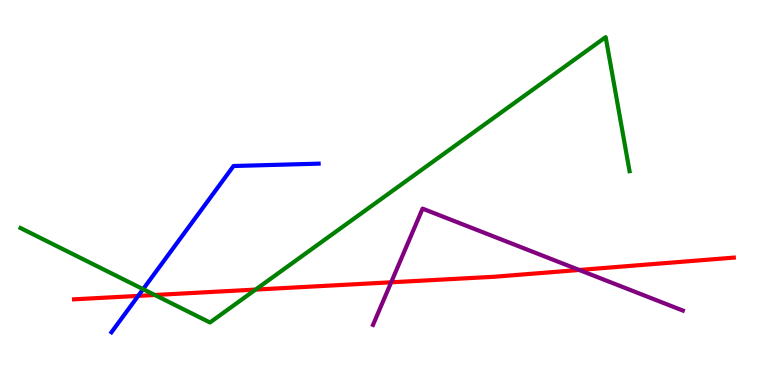[{'lines': ['blue', 'red'], 'intersections': [{'x': 1.78, 'y': 2.31}]}, {'lines': ['green', 'red'], 'intersections': [{'x': 2.0, 'y': 2.34}, {'x': 3.3, 'y': 2.48}]}, {'lines': ['purple', 'red'], 'intersections': [{'x': 5.05, 'y': 2.67}, {'x': 7.47, 'y': 2.99}]}, {'lines': ['blue', 'green'], 'intersections': [{'x': 1.85, 'y': 2.49}]}, {'lines': ['blue', 'purple'], 'intersections': []}, {'lines': ['green', 'purple'], 'intersections': []}]